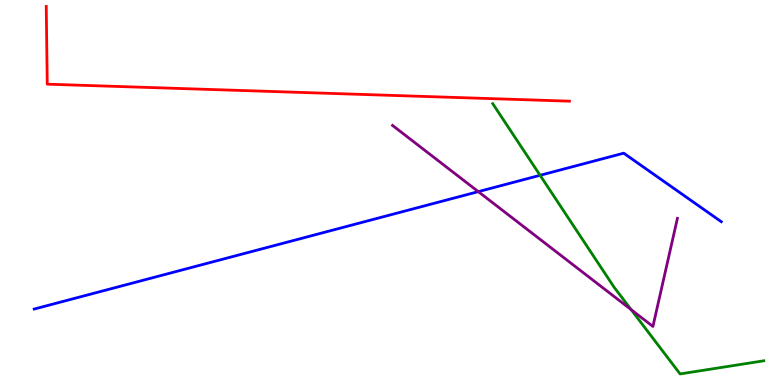[{'lines': ['blue', 'red'], 'intersections': []}, {'lines': ['green', 'red'], 'intersections': []}, {'lines': ['purple', 'red'], 'intersections': []}, {'lines': ['blue', 'green'], 'intersections': [{'x': 6.97, 'y': 5.45}]}, {'lines': ['blue', 'purple'], 'intersections': [{'x': 6.17, 'y': 5.02}]}, {'lines': ['green', 'purple'], 'intersections': [{'x': 8.14, 'y': 1.96}]}]